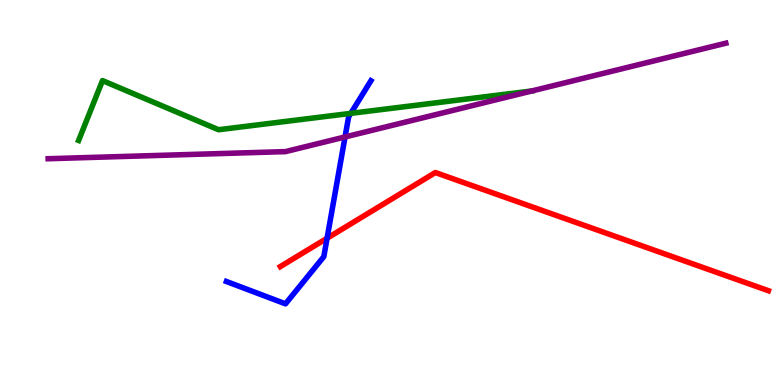[{'lines': ['blue', 'red'], 'intersections': [{'x': 4.22, 'y': 3.81}]}, {'lines': ['green', 'red'], 'intersections': []}, {'lines': ['purple', 'red'], 'intersections': []}, {'lines': ['blue', 'green'], 'intersections': [{'x': 4.53, 'y': 7.06}]}, {'lines': ['blue', 'purple'], 'intersections': [{'x': 4.45, 'y': 6.44}]}, {'lines': ['green', 'purple'], 'intersections': [{'x': 6.86, 'y': 7.64}]}]